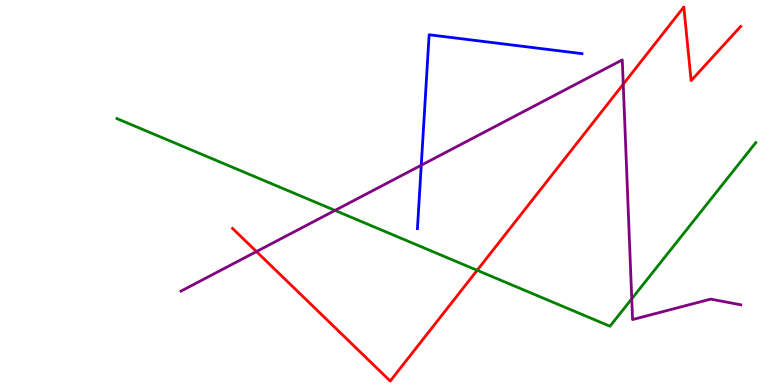[{'lines': ['blue', 'red'], 'intersections': []}, {'lines': ['green', 'red'], 'intersections': [{'x': 6.16, 'y': 2.98}]}, {'lines': ['purple', 'red'], 'intersections': [{'x': 3.31, 'y': 3.47}, {'x': 8.04, 'y': 7.81}]}, {'lines': ['blue', 'green'], 'intersections': []}, {'lines': ['blue', 'purple'], 'intersections': [{'x': 5.44, 'y': 5.71}]}, {'lines': ['green', 'purple'], 'intersections': [{'x': 4.32, 'y': 4.53}, {'x': 8.15, 'y': 2.24}]}]